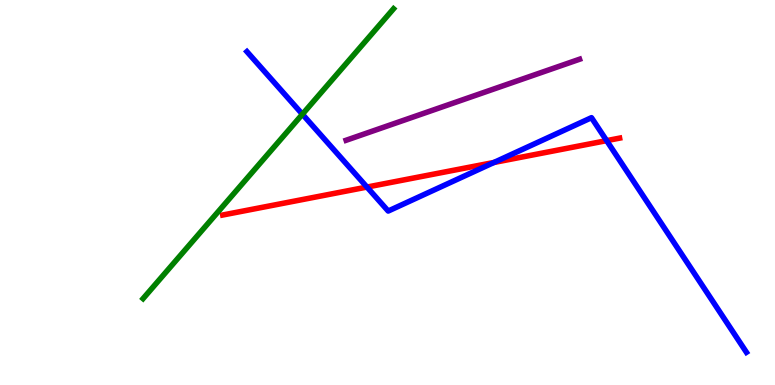[{'lines': ['blue', 'red'], 'intersections': [{'x': 4.73, 'y': 5.14}, {'x': 6.37, 'y': 5.78}, {'x': 7.83, 'y': 6.35}]}, {'lines': ['green', 'red'], 'intersections': []}, {'lines': ['purple', 'red'], 'intersections': []}, {'lines': ['blue', 'green'], 'intersections': [{'x': 3.9, 'y': 7.03}]}, {'lines': ['blue', 'purple'], 'intersections': []}, {'lines': ['green', 'purple'], 'intersections': []}]